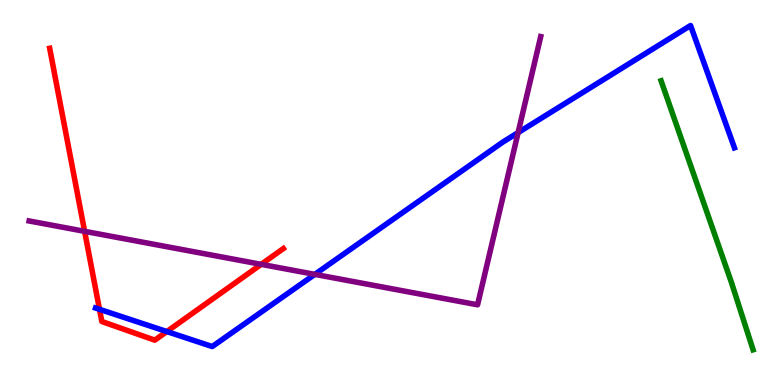[{'lines': ['blue', 'red'], 'intersections': [{'x': 1.28, 'y': 1.97}, {'x': 2.15, 'y': 1.39}]}, {'lines': ['green', 'red'], 'intersections': []}, {'lines': ['purple', 'red'], 'intersections': [{'x': 1.09, 'y': 3.99}, {'x': 3.37, 'y': 3.13}]}, {'lines': ['blue', 'green'], 'intersections': []}, {'lines': ['blue', 'purple'], 'intersections': [{'x': 4.06, 'y': 2.87}, {'x': 6.69, 'y': 6.56}]}, {'lines': ['green', 'purple'], 'intersections': []}]